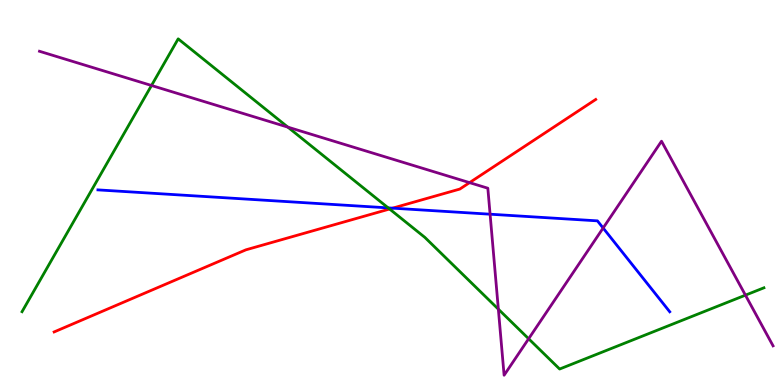[{'lines': ['blue', 'red'], 'intersections': [{'x': 5.07, 'y': 4.59}]}, {'lines': ['green', 'red'], 'intersections': [{'x': 5.03, 'y': 4.57}]}, {'lines': ['purple', 'red'], 'intersections': [{'x': 6.06, 'y': 5.26}]}, {'lines': ['blue', 'green'], 'intersections': [{'x': 5.01, 'y': 4.6}]}, {'lines': ['blue', 'purple'], 'intersections': [{'x': 6.32, 'y': 4.44}, {'x': 7.78, 'y': 4.08}]}, {'lines': ['green', 'purple'], 'intersections': [{'x': 1.95, 'y': 7.78}, {'x': 3.71, 'y': 6.7}, {'x': 6.43, 'y': 1.97}, {'x': 6.82, 'y': 1.2}, {'x': 9.62, 'y': 2.33}]}]